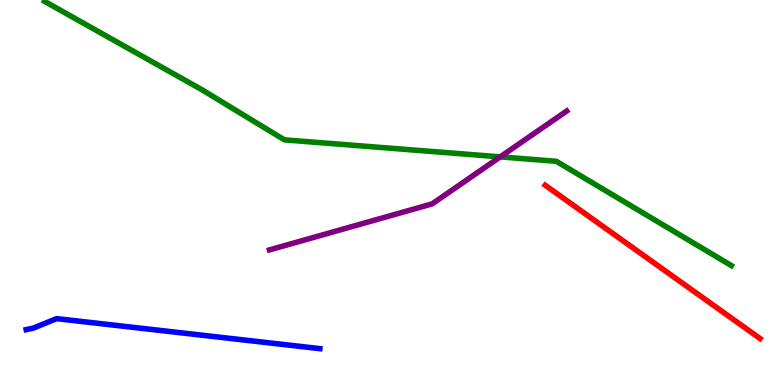[{'lines': ['blue', 'red'], 'intersections': []}, {'lines': ['green', 'red'], 'intersections': []}, {'lines': ['purple', 'red'], 'intersections': []}, {'lines': ['blue', 'green'], 'intersections': []}, {'lines': ['blue', 'purple'], 'intersections': []}, {'lines': ['green', 'purple'], 'intersections': [{'x': 6.45, 'y': 5.93}]}]